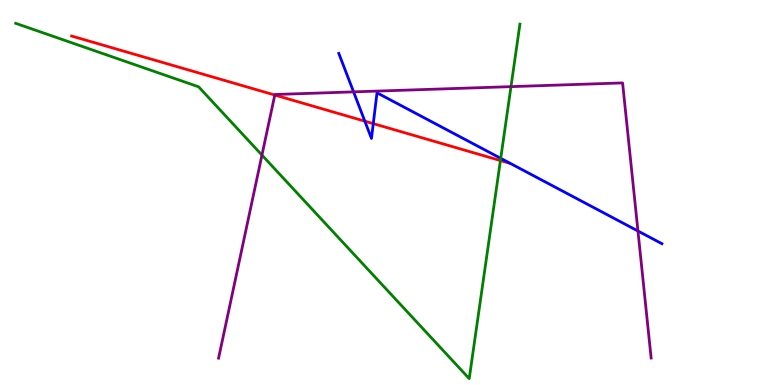[{'lines': ['blue', 'red'], 'intersections': [{'x': 4.71, 'y': 6.85}, {'x': 4.82, 'y': 6.79}]}, {'lines': ['green', 'red'], 'intersections': [{'x': 6.46, 'y': 5.83}]}, {'lines': ['purple', 'red'], 'intersections': [{'x': 3.55, 'y': 7.53}]}, {'lines': ['blue', 'green'], 'intersections': [{'x': 6.46, 'y': 5.89}]}, {'lines': ['blue', 'purple'], 'intersections': [{'x': 4.56, 'y': 7.61}, {'x': 8.23, 'y': 4.0}]}, {'lines': ['green', 'purple'], 'intersections': [{'x': 3.38, 'y': 5.97}, {'x': 6.59, 'y': 7.75}]}]